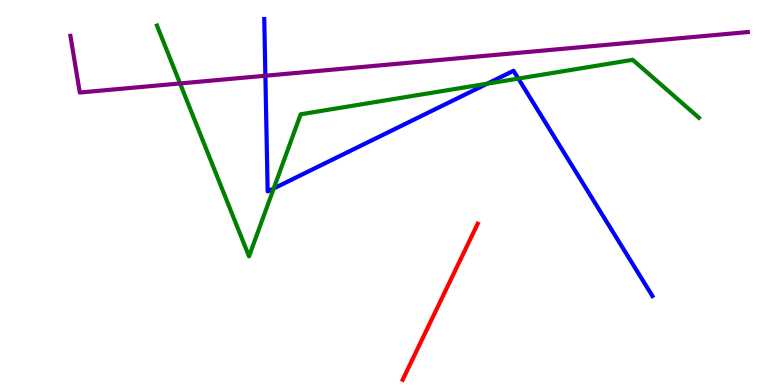[{'lines': ['blue', 'red'], 'intersections': []}, {'lines': ['green', 'red'], 'intersections': []}, {'lines': ['purple', 'red'], 'intersections': []}, {'lines': ['blue', 'green'], 'intersections': [{'x': 3.53, 'y': 5.11}, {'x': 6.29, 'y': 7.83}, {'x': 6.69, 'y': 7.96}]}, {'lines': ['blue', 'purple'], 'intersections': [{'x': 3.42, 'y': 8.03}]}, {'lines': ['green', 'purple'], 'intersections': [{'x': 2.32, 'y': 7.83}]}]